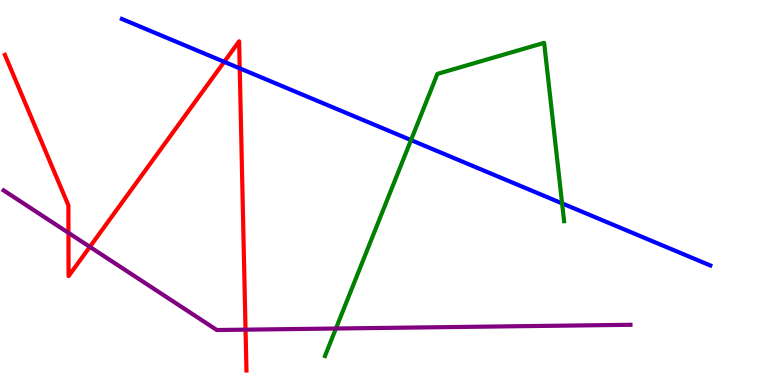[{'lines': ['blue', 'red'], 'intersections': [{'x': 2.89, 'y': 8.39}, {'x': 3.09, 'y': 8.23}]}, {'lines': ['green', 'red'], 'intersections': []}, {'lines': ['purple', 'red'], 'intersections': [{'x': 0.883, 'y': 3.95}, {'x': 1.16, 'y': 3.59}, {'x': 3.17, 'y': 1.44}]}, {'lines': ['blue', 'green'], 'intersections': [{'x': 5.3, 'y': 6.36}, {'x': 7.25, 'y': 4.72}]}, {'lines': ['blue', 'purple'], 'intersections': []}, {'lines': ['green', 'purple'], 'intersections': [{'x': 4.33, 'y': 1.47}]}]